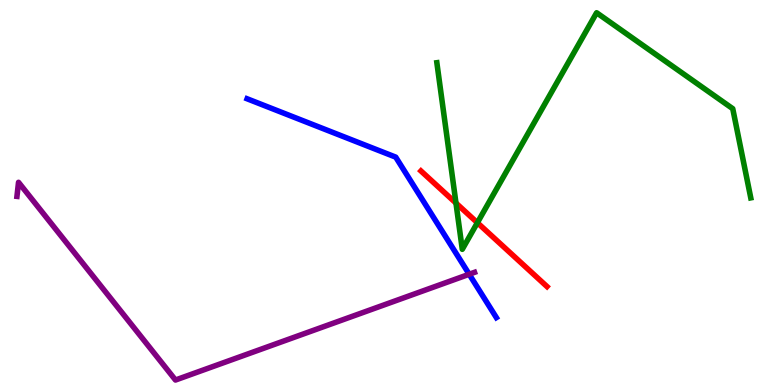[{'lines': ['blue', 'red'], 'intersections': []}, {'lines': ['green', 'red'], 'intersections': [{'x': 5.88, 'y': 4.73}, {'x': 6.16, 'y': 4.22}]}, {'lines': ['purple', 'red'], 'intersections': []}, {'lines': ['blue', 'green'], 'intersections': []}, {'lines': ['blue', 'purple'], 'intersections': [{'x': 6.05, 'y': 2.88}]}, {'lines': ['green', 'purple'], 'intersections': []}]